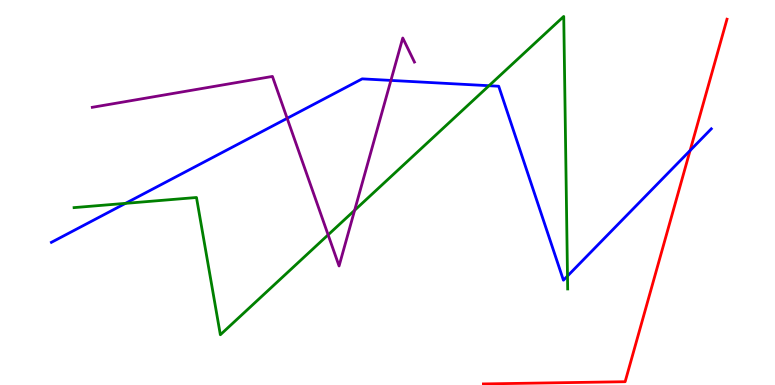[{'lines': ['blue', 'red'], 'intersections': [{'x': 8.9, 'y': 6.09}]}, {'lines': ['green', 'red'], 'intersections': []}, {'lines': ['purple', 'red'], 'intersections': []}, {'lines': ['blue', 'green'], 'intersections': [{'x': 1.62, 'y': 4.72}, {'x': 6.31, 'y': 7.77}, {'x': 7.32, 'y': 2.83}]}, {'lines': ['blue', 'purple'], 'intersections': [{'x': 3.71, 'y': 6.93}, {'x': 5.04, 'y': 7.91}]}, {'lines': ['green', 'purple'], 'intersections': [{'x': 4.23, 'y': 3.9}, {'x': 4.58, 'y': 4.54}]}]